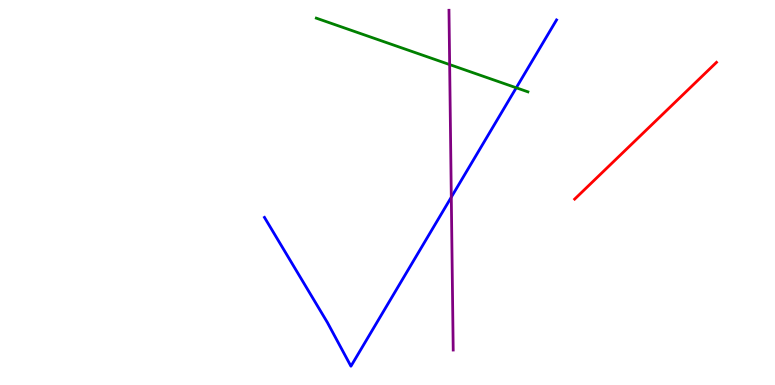[{'lines': ['blue', 'red'], 'intersections': []}, {'lines': ['green', 'red'], 'intersections': []}, {'lines': ['purple', 'red'], 'intersections': []}, {'lines': ['blue', 'green'], 'intersections': [{'x': 6.66, 'y': 7.72}]}, {'lines': ['blue', 'purple'], 'intersections': [{'x': 5.82, 'y': 4.88}]}, {'lines': ['green', 'purple'], 'intersections': [{'x': 5.8, 'y': 8.32}]}]